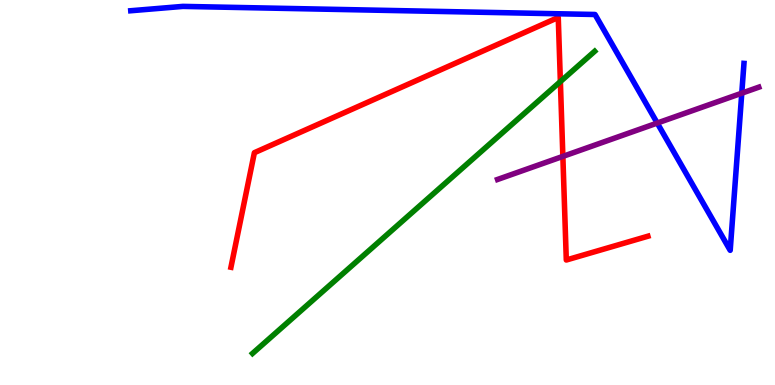[{'lines': ['blue', 'red'], 'intersections': []}, {'lines': ['green', 'red'], 'intersections': [{'x': 7.23, 'y': 7.88}]}, {'lines': ['purple', 'red'], 'intersections': [{'x': 7.26, 'y': 5.94}]}, {'lines': ['blue', 'green'], 'intersections': []}, {'lines': ['blue', 'purple'], 'intersections': [{'x': 8.48, 'y': 6.8}, {'x': 9.57, 'y': 7.58}]}, {'lines': ['green', 'purple'], 'intersections': []}]